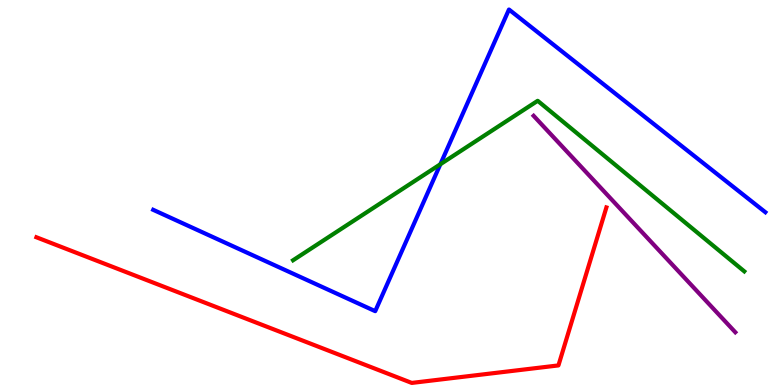[{'lines': ['blue', 'red'], 'intersections': []}, {'lines': ['green', 'red'], 'intersections': []}, {'lines': ['purple', 'red'], 'intersections': []}, {'lines': ['blue', 'green'], 'intersections': [{'x': 5.68, 'y': 5.73}]}, {'lines': ['blue', 'purple'], 'intersections': []}, {'lines': ['green', 'purple'], 'intersections': []}]